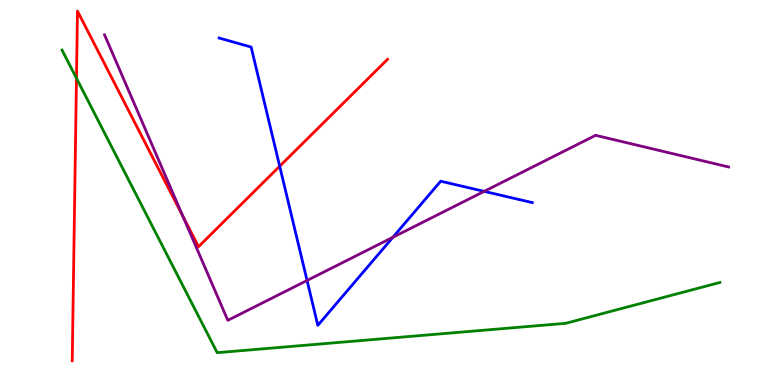[{'lines': ['blue', 'red'], 'intersections': [{'x': 3.61, 'y': 5.68}]}, {'lines': ['green', 'red'], 'intersections': [{'x': 0.987, 'y': 7.97}]}, {'lines': ['purple', 'red'], 'intersections': [{'x': 2.36, 'y': 4.39}]}, {'lines': ['blue', 'green'], 'intersections': []}, {'lines': ['blue', 'purple'], 'intersections': [{'x': 3.96, 'y': 2.72}, {'x': 5.07, 'y': 3.84}, {'x': 6.25, 'y': 5.03}]}, {'lines': ['green', 'purple'], 'intersections': []}]